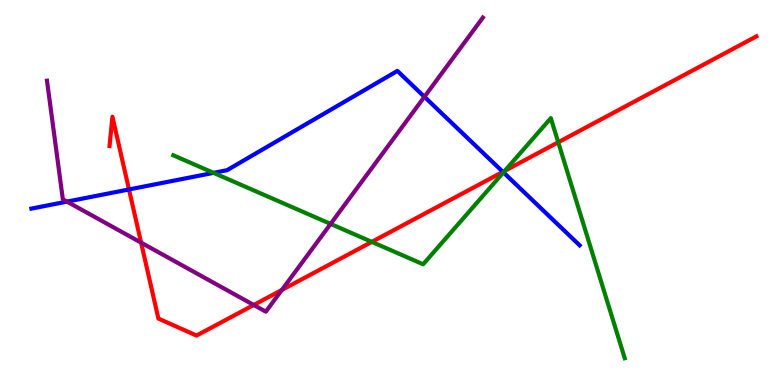[{'lines': ['blue', 'red'], 'intersections': [{'x': 1.66, 'y': 5.08}, {'x': 6.49, 'y': 5.54}]}, {'lines': ['green', 'red'], 'intersections': [{'x': 4.8, 'y': 3.72}, {'x': 6.51, 'y': 5.56}, {'x': 7.2, 'y': 6.3}]}, {'lines': ['purple', 'red'], 'intersections': [{'x': 1.82, 'y': 3.7}, {'x': 3.27, 'y': 2.08}, {'x': 3.64, 'y': 2.47}]}, {'lines': ['blue', 'green'], 'intersections': [{'x': 2.76, 'y': 5.51}, {'x': 6.5, 'y': 5.52}]}, {'lines': ['blue', 'purple'], 'intersections': [{'x': 0.865, 'y': 4.76}, {'x': 5.48, 'y': 7.49}]}, {'lines': ['green', 'purple'], 'intersections': [{'x': 4.27, 'y': 4.18}]}]